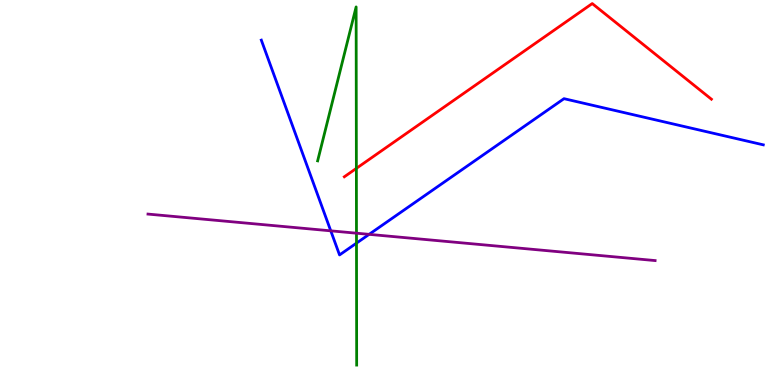[{'lines': ['blue', 'red'], 'intersections': []}, {'lines': ['green', 'red'], 'intersections': [{'x': 4.6, 'y': 5.63}]}, {'lines': ['purple', 'red'], 'intersections': []}, {'lines': ['blue', 'green'], 'intersections': [{'x': 4.6, 'y': 3.68}]}, {'lines': ['blue', 'purple'], 'intersections': [{'x': 4.27, 'y': 4.0}, {'x': 4.76, 'y': 3.91}]}, {'lines': ['green', 'purple'], 'intersections': [{'x': 4.6, 'y': 3.94}]}]